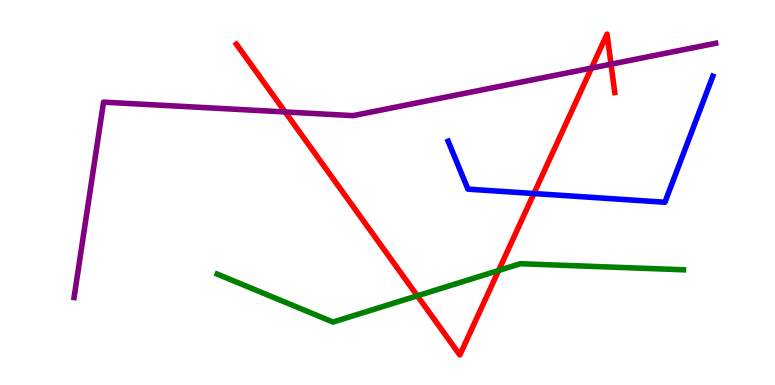[{'lines': ['blue', 'red'], 'intersections': [{'x': 6.89, 'y': 4.97}]}, {'lines': ['green', 'red'], 'intersections': [{'x': 5.38, 'y': 2.32}, {'x': 6.43, 'y': 2.97}]}, {'lines': ['purple', 'red'], 'intersections': [{'x': 3.68, 'y': 7.09}, {'x': 7.63, 'y': 8.23}, {'x': 7.88, 'y': 8.33}]}, {'lines': ['blue', 'green'], 'intersections': []}, {'lines': ['blue', 'purple'], 'intersections': []}, {'lines': ['green', 'purple'], 'intersections': []}]